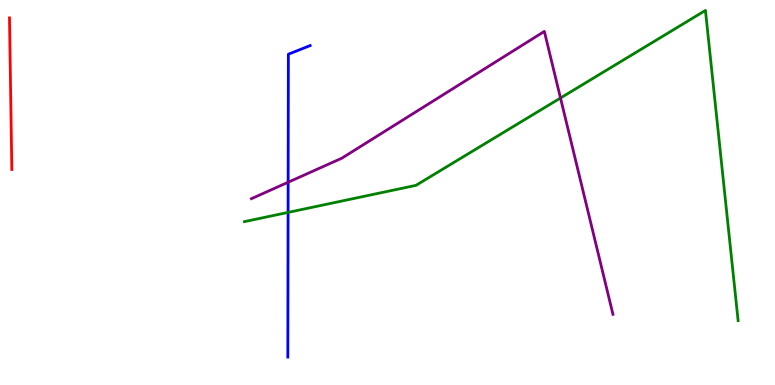[{'lines': ['blue', 'red'], 'intersections': []}, {'lines': ['green', 'red'], 'intersections': []}, {'lines': ['purple', 'red'], 'intersections': []}, {'lines': ['blue', 'green'], 'intersections': [{'x': 3.72, 'y': 4.48}]}, {'lines': ['blue', 'purple'], 'intersections': [{'x': 3.72, 'y': 5.27}]}, {'lines': ['green', 'purple'], 'intersections': [{'x': 7.23, 'y': 7.45}]}]